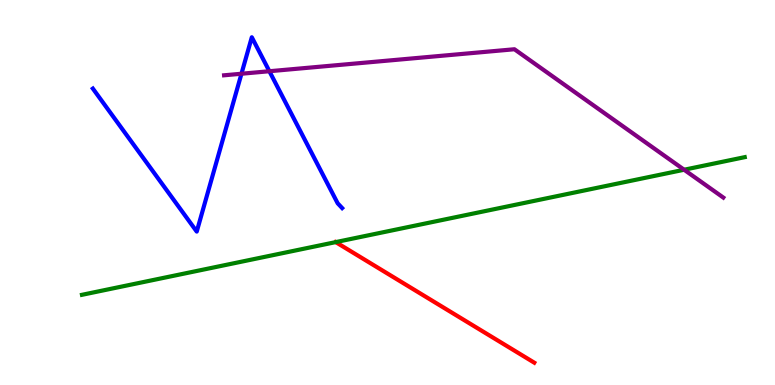[{'lines': ['blue', 'red'], 'intersections': []}, {'lines': ['green', 'red'], 'intersections': [{'x': 4.33, 'y': 3.71}]}, {'lines': ['purple', 'red'], 'intersections': []}, {'lines': ['blue', 'green'], 'intersections': []}, {'lines': ['blue', 'purple'], 'intersections': [{'x': 3.12, 'y': 8.08}, {'x': 3.48, 'y': 8.15}]}, {'lines': ['green', 'purple'], 'intersections': [{'x': 8.83, 'y': 5.59}]}]